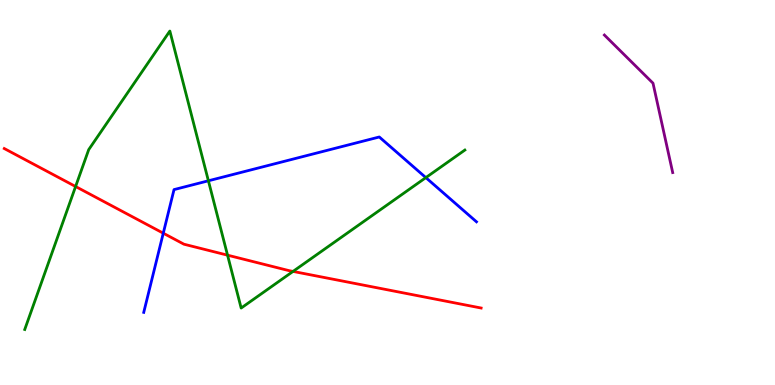[{'lines': ['blue', 'red'], 'intersections': [{'x': 2.11, 'y': 3.94}]}, {'lines': ['green', 'red'], 'intersections': [{'x': 0.975, 'y': 5.16}, {'x': 2.94, 'y': 3.37}, {'x': 3.78, 'y': 2.95}]}, {'lines': ['purple', 'red'], 'intersections': []}, {'lines': ['blue', 'green'], 'intersections': [{'x': 2.69, 'y': 5.3}, {'x': 5.49, 'y': 5.39}]}, {'lines': ['blue', 'purple'], 'intersections': []}, {'lines': ['green', 'purple'], 'intersections': []}]